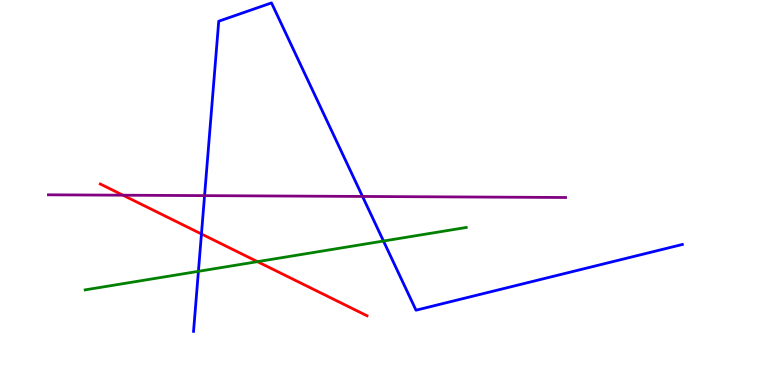[{'lines': ['blue', 'red'], 'intersections': [{'x': 2.6, 'y': 3.92}]}, {'lines': ['green', 'red'], 'intersections': [{'x': 3.32, 'y': 3.2}]}, {'lines': ['purple', 'red'], 'intersections': [{'x': 1.59, 'y': 4.93}]}, {'lines': ['blue', 'green'], 'intersections': [{'x': 2.56, 'y': 2.95}, {'x': 4.95, 'y': 3.74}]}, {'lines': ['blue', 'purple'], 'intersections': [{'x': 2.64, 'y': 4.92}, {'x': 4.68, 'y': 4.9}]}, {'lines': ['green', 'purple'], 'intersections': []}]